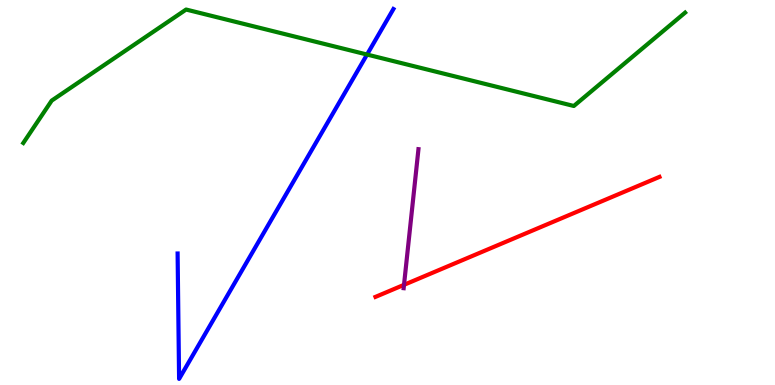[{'lines': ['blue', 'red'], 'intersections': []}, {'lines': ['green', 'red'], 'intersections': []}, {'lines': ['purple', 'red'], 'intersections': [{'x': 5.21, 'y': 2.6}]}, {'lines': ['blue', 'green'], 'intersections': [{'x': 4.74, 'y': 8.58}]}, {'lines': ['blue', 'purple'], 'intersections': []}, {'lines': ['green', 'purple'], 'intersections': []}]